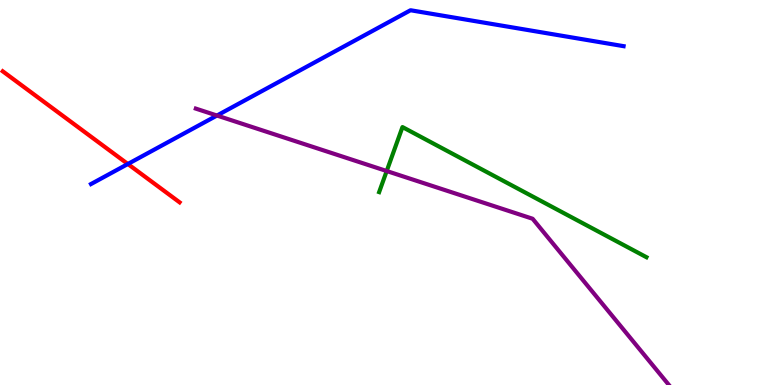[{'lines': ['blue', 'red'], 'intersections': [{'x': 1.65, 'y': 5.74}]}, {'lines': ['green', 'red'], 'intersections': []}, {'lines': ['purple', 'red'], 'intersections': []}, {'lines': ['blue', 'green'], 'intersections': []}, {'lines': ['blue', 'purple'], 'intersections': [{'x': 2.8, 'y': 7.0}]}, {'lines': ['green', 'purple'], 'intersections': [{'x': 4.99, 'y': 5.56}]}]